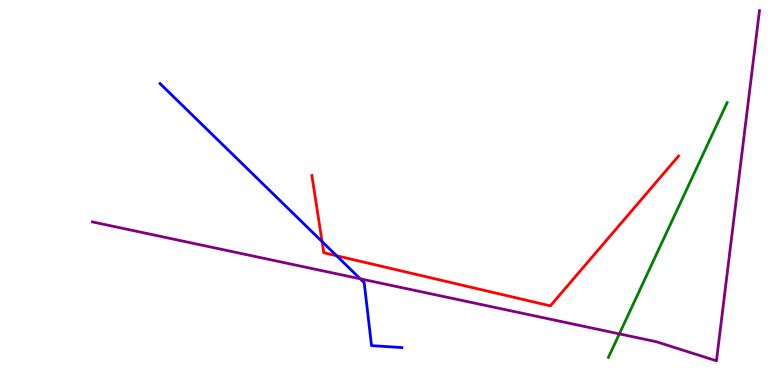[{'lines': ['blue', 'red'], 'intersections': [{'x': 4.16, 'y': 3.72}, {'x': 4.34, 'y': 3.36}]}, {'lines': ['green', 'red'], 'intersections': []}, {'lines': ['purple', 'red'], 'intersections': []}, {'lines': ['blue', 'green'], 'intersections': []}, {'lines': ['blue', 'purple'], 'intersections': [{'x': 4.65, 'y': 2.76}]}, {'lines': ['green', 'purple'], 'intersections': [{'x': 7.99, 'y': 1.33}]}]